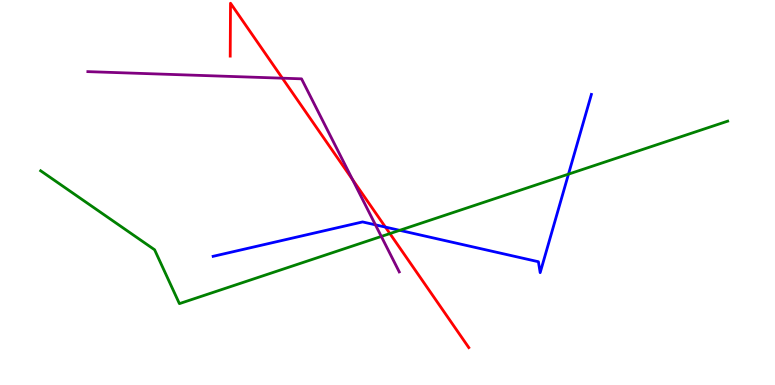[{'lines': ['blue', 'red'], 'intersections': [{'x': 4.97, 'y': 4.1}]}, {'lines': ['green', 'red'], 'intersections': [{'x': 5.03, 'y': 3.93}]}, {'lines': ['purple', 'red'], 'intersections': [{'x': 3.64, 'y': 7.97}, {'x': 4.55, 'y': 5.34}]}, {'lines': ['blue', 'green'], 'intersections': [{'x': 5.16, 'y': 4.02}, {'x': 7.34, 'y': 5.48}]}, {'lines': ['blue', 'purple'], 'intersections': [{'x': 4.84, 'y': 4.16}]}, {'lines': ['green', 'purple'], 'intersections': [{'x': 4.92, 'y': 3.86}]}]